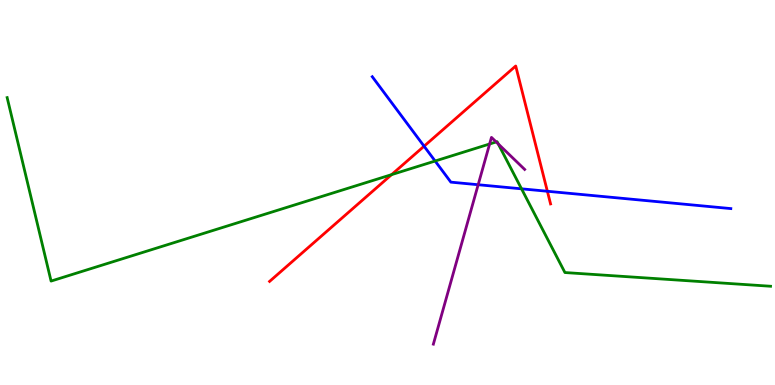[{'lines': ['blue', 'red'], 'intersections': [{'x': 5.47, 'y': 6.2}, {'x': 7.06, 'y': 5.03}]}, {'lines': ['green', 'red'], 'intersections': [{'x': 5.05, 'y': 5.46}]}, {'lines': ['purple', 'red'], 'intersections': []}, {'lines': ['blue', 'green'], 'intersections': [{'x': 5.61, 'y': 5.82}, {'x': 6.73, 'y': 5.1}]}, {'lines': ['blue', 'purple'], 'intersections': [{'x': 6.17, 'y': 5.2}]}, {'lines': ['green', 'purple'], 'intersections': [{'x': 6.32, 'y': 6.26}, {'x': 6.4, 'y': 6.31}, {'x': 6.43, 'y': 6.26}]}]